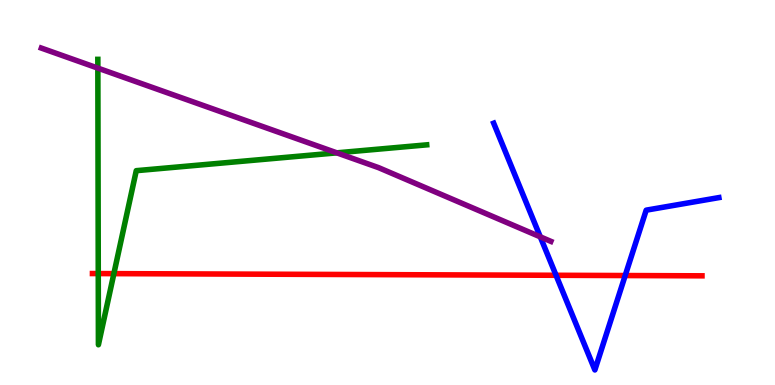[{'lines': ['blue', 'red'], 'intersections': [{'x': 7.17, 'y': 2.85}, {'x': 8.07, 'y': 2.84}]}, {'lines': ['green', 'red'], 'intersections': [{'x': 1.27, 'y': 2.89}, {'x': 1.47, 'y': 2.89}]}, {'lines': ['purple', 'red'], 'intersections': []}, {'lines': ['blue', 'green'], 'intersections': []}, {'lines': ['blue', 'purple'], 'intersections': [{'x': 6.97, 'y': 3.85}]}, {'lines': ['green', 'purple'], 'intersections': [{'x': 1.26, 'y': 8.23}, {'x': 4.35, 'y': 6.03}]}]